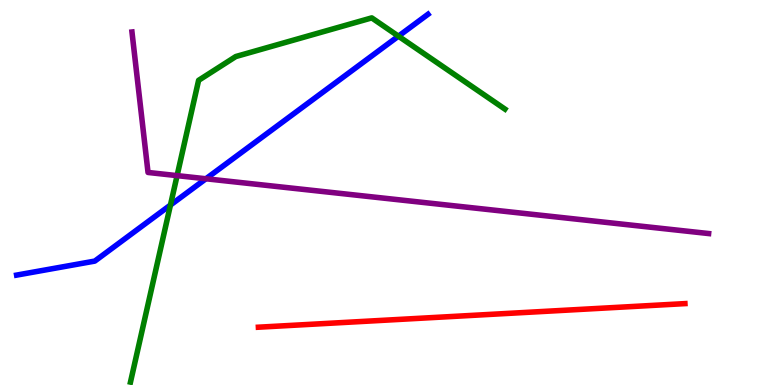[{'lines': ['blue', 'red'], 'intersections': []}, {'lines': ['green', 'red'], 'intersections': []}, {'lines': ['purple', 'red'], 'intersections': []}, {'lines': ['blue', 'green'], 'intersections': [{'x': 2.2, 'y': 4.67}, {'x': 5.14, 'y': 9.06}]}, {'lines': ['blue', 'purple'], 'intersections': [{'x': 2.66, 'y': 5.36}]}, {'lines': ['green', 'purple'], 'intersections': [{'x': 2.29, 'y': 5.44}]}]